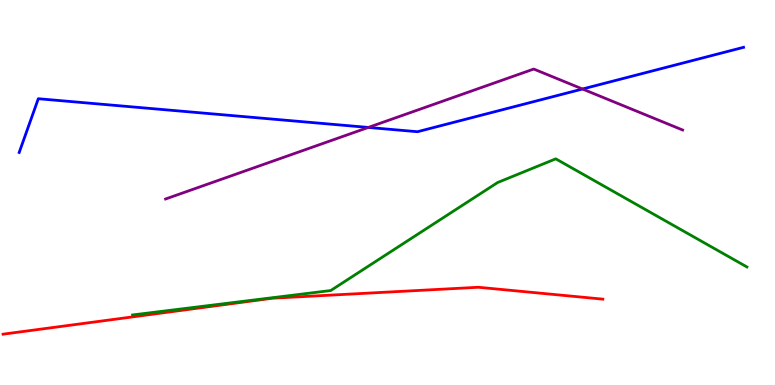[{'lines': ['blue', 'red'], 'intersections': []}, {'lines': ['green', 'red'], 'intersections': []}, {'lines': ['purple', 'red'], 'intersections': []}, {'lines': ['blue', 'green'], 'intersections': []}, {'lines': ['blue', 'purple'], 'intersections': [{'x': 4.75, 'y': 6.69}, {'x': 7.52, 'y': 7.69}]}, {'lines': ['green', 'purple'], 'intersections': []}]